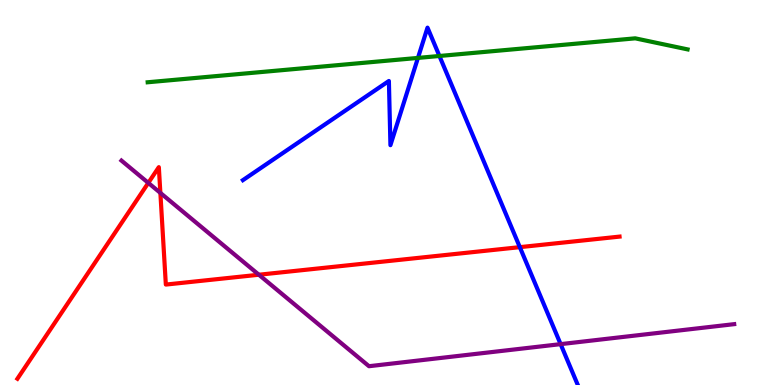[{'lines': ['blue', 'red'], 'intersections': [{'x': 6.71, 'y': 3.58}]}, {'lines': ['green', 'red'], 'intersections': []}, {'lines': ['purple', 'red'], 'intersections': [{'x': 1.91, 'y': 5.25}, {'x': 2.07, 'y': 4.99}, {'x': 3.34, 'y': 2.86}]}, {'lines': ['blue', 'green'], 'intersections': [{'x': 5.39, 'y': 8.5}, {'x': 5.67, 'y': 8.55}]}, {'lines': ['blue', 'purple'], 'intersections': [{'x': 7.23, 'y': 1.06}]}, {'lines': ['green', 'purple'], 'intersections': []}]